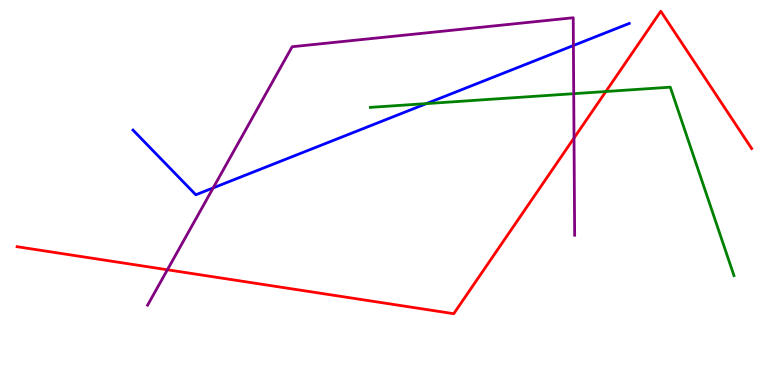[{'lines': ['blue', 'red'], 'intersections': []}, {'lines': ['green', 'red'], 'intersections': [{'x': 7.82, 'y': 7.62}]}, {'lines': ['purple', 'red'], 'intersections': [{'x': 2.16, 'y': 2.99}, {'x': 7.41, 'y': 6.41}]}, {'lines': ['blue', 'green'], 'intersections': [{'x': 5.5, 'y': 7.31}]}, {'lines': ['blue', 'purple'], 'intersections': [{'x': 2.75, 'y': 5.12}, {'x': 7.4, 'y': 8.82}]}, {'lines': ['green', 'purple'], 'intersections': [{'x': 7.4, 'y': 7.57}]}]